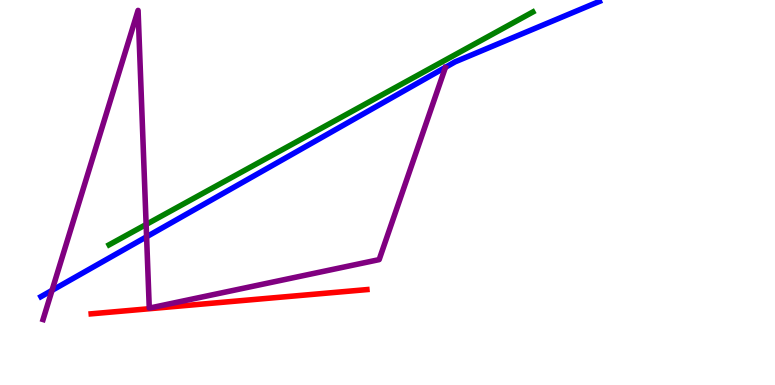[{'lines': ['blue', 'red'], 'intersections': []}, {'lines': ['green', 'red'], 'intersections': []}, {'lines': ['purple', 'red'], 'intersections': []}, {'lines': ['blue', 'green'], 'intersections': []}, {'lines': ['blue', 'purple'], 'intersections': [{'x': 0.671, 'y': 2.46}, {'x': 1.89, 'y': 3.85}]}, {'lines': ['green', 'purple'], 'intersections': [{'x': 1.89, 'y': 4.17}]}]